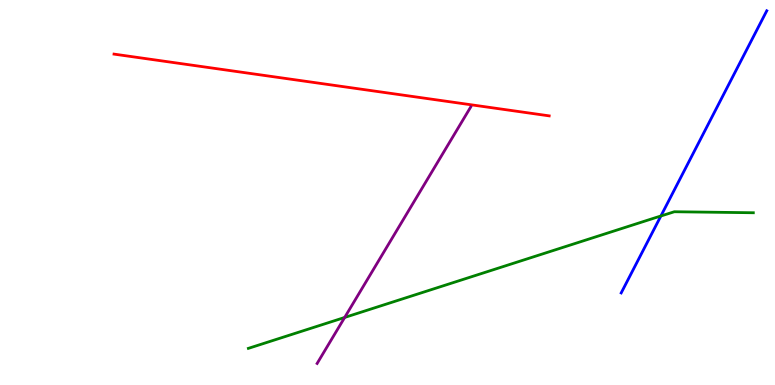[{'lines': ['blue', 'red'], 'intersections': []}, {'lines': ['green', 'red'], 'intersections': []}, {'lines': ['purple', 'red'], 'intersections': []}, {'lines': ['blue', 'green'], 'intersections': [{'x': 8.53, 'y': 4.39}]}, {'lines': ['blue', 'purple'], 'intersections': []}, {'lines': ['green', 'purple'], 'intersections': [{'x': 4.45, 'y': 1.75}]}]